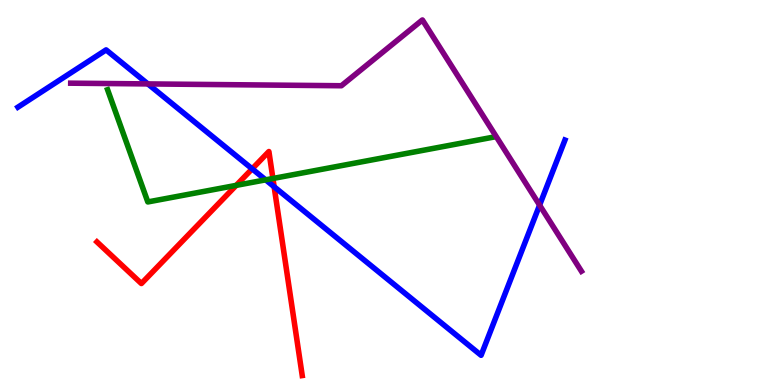[{'lines': ['blue', 'red'], 'intersections': [{'x': 3.25, 'y': 5.61}, {'x': 3.54, 'y': 5.15}]}, {'lines': ['green', 'red'], 'intersections': [{'x': 3.05, 'y': 5.19}, {'x': 3.52, 'y': 5.36}]}, {'lines': ['purple', 'red'], 'intersections': []}, {'lines': ['blue', 'green'], 'intersections': [{'x': 3.43, 'y': 5.33}]}, {'lines': ['blue', 'purple'], 'intersections': [{'x': 1.91, 'y': 7.82}, {'x': 6.96, 'y': 4.67}]}, {'lines': ['green', 'purple'], 'intersections': []}]